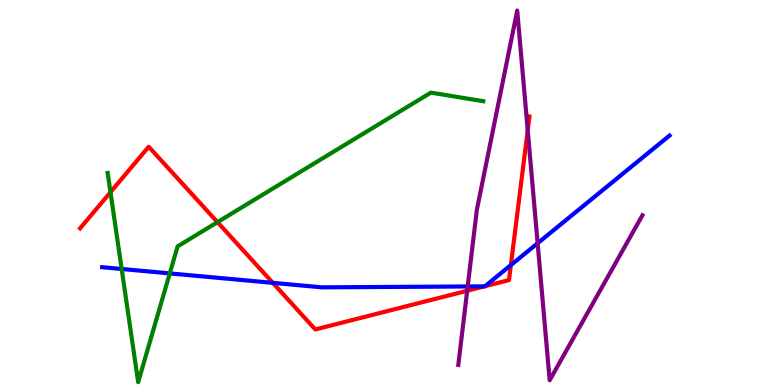[{'lines': ['blue', 'red'], 'intersections': [{'x': 3.52, 'y': 2.65}, {'x': 6.25, 'y': 2.56}, {'x': 6.26, 'y': 2.57}, {'x': 6.59, 'y': 3.11}]}, {'lines': ['green', 'red'], 'intersections': [{'x': 1.43, 'y': 5.01}, {'x': 2.81, 'y': 4.23}]}, {'lines': ['purple', 'red'], 'intersections': [{'x': 6.03, 'y': 2.45}, {'x': 6.81, 'y': 6.62}]}, {'lines': ['blue', 'green'], 'intersections': [{'x': 1.57, 'y': 3.01}, {'x': 2.19, 'y': 2.9}]}, {'lines': ['blue', 'purple'], 'intersections': [{'x': 6.03, 'y': 2.56}, {'x': 6.94, 'y': 3.68}]}, {'lines': ['green', 'purple'], 'intersections': []}]